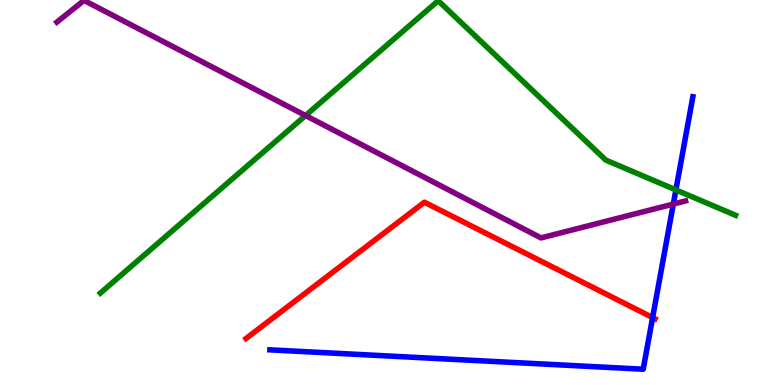[{'lines': ['blue', 'red'], 'intersections': [{'x': 8.42, 'y': 1.75}]}, {'lines': ['green', 'red'], 'intersections': []}, {'lines': ['purple', 'red'], 'intersections': []}, {'lines': ['blue', 'green'], 'intersections': [{'x': 8.72, 'y': 5.07}]}, {'lines': ['blue', 'purple'], 'intersections': [{'x': 8.69, 'y': 4.7}]}, {'lines': ['green', 'purple'], 'intersections': [{'x': 3.94, 'y': 7.0}]}]